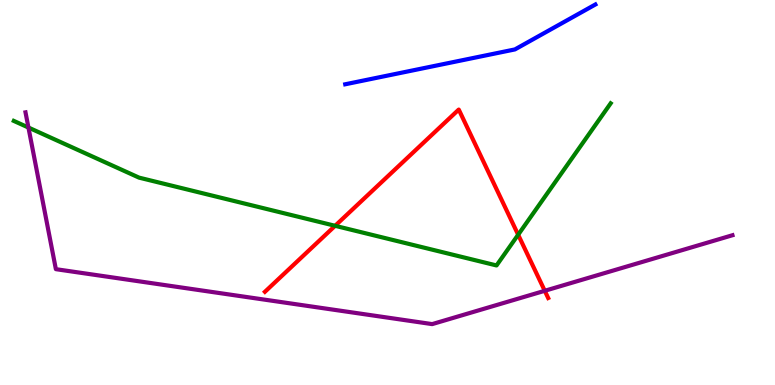[{'lines': ['blue', 'red'], 'intersections': []}, {'lines': ['green', 'red'], 'intersections': [{'x': 4.32, 'y': 4.14}, {'x': 6.69, 'y': 3.9}]}, {'lines': ['purple', 'red'], 'intersections': [{'x': 7.03, 'y': 2.45}]}, {'lines': ['blue', 'green'], 'intersections': []}, {'lines': ['blue', 'purple'], 'intersections': []}, {'lines': ['green', 'purple'], 'intersections': [{'x': 0.367, 'y': 6.69}]}]